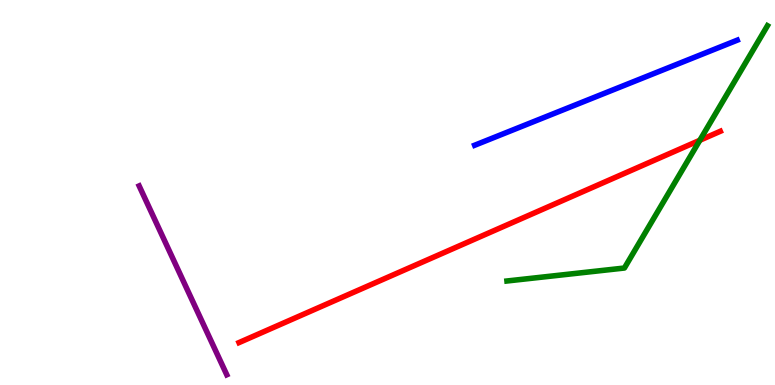[{'lines': ['blue', 'red'], 'intersections': []}, {'lines': ['green', 'red'], 'intersections': [{'x': 9.03, 'y': 6.36}]}, {'lines': ['purple', 'red'], 'intersections': []}, {'lines': ['blue', 'green'], 'intersections': []}, {'lines': ['blue', 'purple'], 'intersections': []}, {'lines': ['green', 'purple'], 'intersections': []}]